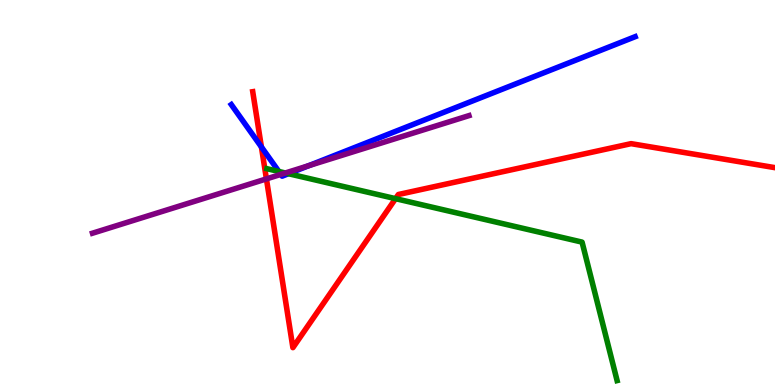[{'lines': ['blue', 'red'], 'intersections': [{'x': 3.37, 'y': 6.18}]}, {'lines': ['green', 'red'], 'intersections': [{'x': 5.1, 'y': 4.84}]}, {'lines': ['purple', 'red'], 'intersections': [{'x': 3.44, 'y': 5.35}]}, {'lines': ['blue', 'green'], 'intersections': [{'x': 3.6, 'y': 5.55}, {'x': 3.72, 'y': 5.49}]}, {'lines': ['blue', 'purple'], 'intersections': [{'x': 3.62, 'y': 5.47}, {'x': 3.98, 'y': 5.7}]}, {'lines': ['green', 'purple'], 'intersections': [{'x': 3.68, 'y': 5.51}]}]